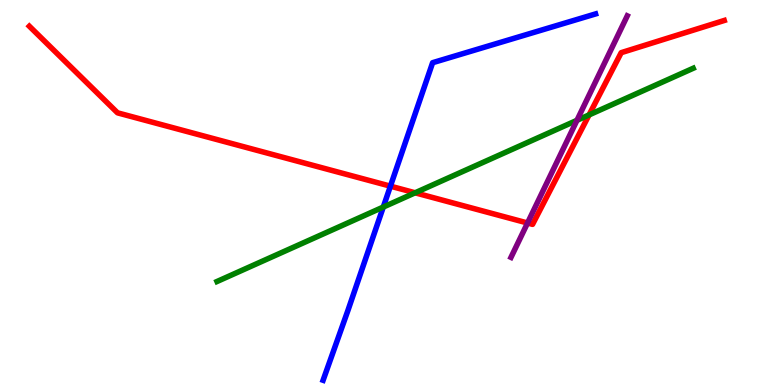[{'lines': ['blue', 'red'], 'intersections': [{'x': 5.04, 'y': 5.16}]}, {'lines': ['green', 'red'], 'intersections': [{'x': 5.36, 'y': 4.99}, {'x': 7.6, 'y': 7.02}]}, {'lines': ['purple', 'red'], 'intersections': [{'x': 6.81, 'y': 4.21}]}, {'lines': ['blue', 'green'], 'intersections': [{'x': 4.95, 'y': 4.62}]}, {'lines': ['blue', 'purple'], 'intersections': []}, {'lines': ['green', 'purple'], 'intersections': [{'x': 7.44, 'y': 6.87}]}]